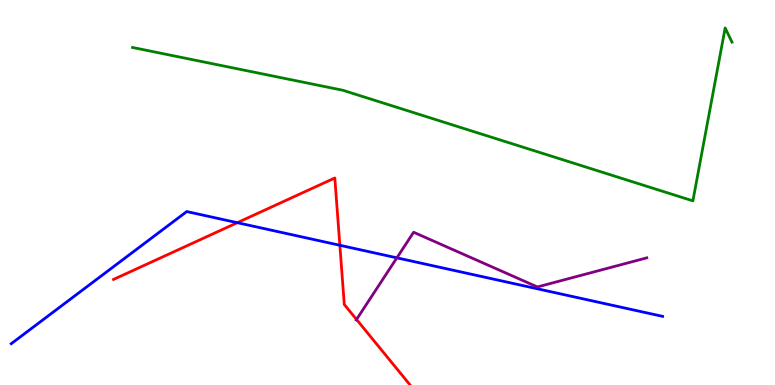[{'lines': ['blue', 'red'], 'intersections': [{'x': 3.06, 'y': 4.22}, {'x': 4.39, 'y': 3.63}]}, {'lines': ['green', 'red'], 'intersections': []}, {'lines': ['purple', 'red'], 'intersections': [{'x': 4.6, 'y': 1.7}]}, {'lines': ['blue', 'green'], 'intersections': []}, {'lines': ['blue', 'purple'], 'intersections': [{'x': 5.12, 'y': 3.3}]}, {'lines': ['green', 'purple'], 'intersections': []}]